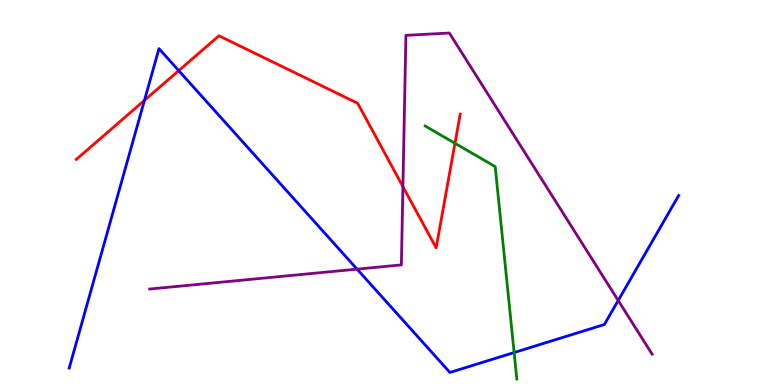[{'lines': ['blue', 'red'], 'intersections': [{'x': 1.86, 'y': 7.39}, {'x': 2.31, 'y': 8.17}]}, {'lines': ['green', 'red'], 'intersections': [{'x': 5.87, 'y': 6.28}]}, {'lines': ['purple', 'red'], 'intersections': [{'x': 5.2, 'y': 5.15}]}, {'lines': ['blue', 'green'], 'intersections': [{'x': 6.63, 'y': 0.843}]}, {'lines': ['blue', 'purple'], 'intersections': [{'x': 4.61, 'y': 3.01}, {'x': 7.98, 'y': 2.2}]}, {'lines': ['green', 'purple'], 'intersections': []}]